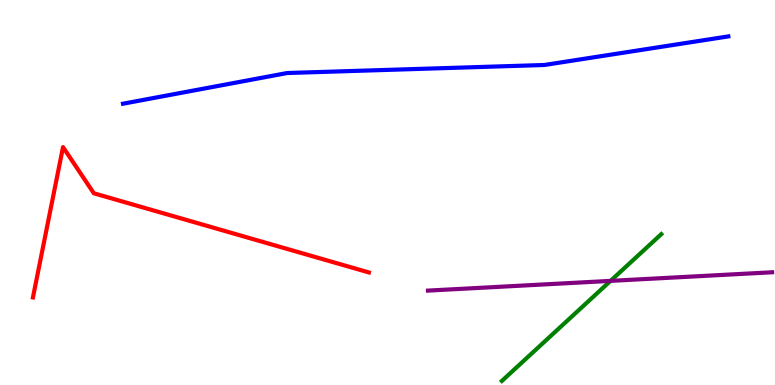[{'lines': ['blue', 'red'], 'intersections': []}, {'lines': ['green', 'red'], 'intersections': []}, {'lines': ['purple', 'red'], 'intersections': []}, {'lines': ['blue', 'green'], 'intersections': []}, {'lines': ['blue', 'purple'], 'intersections': []}, {'lines': ['green', 'purple'], 'intersections': [{'x': 7.88, 'y': 2.7}]}]